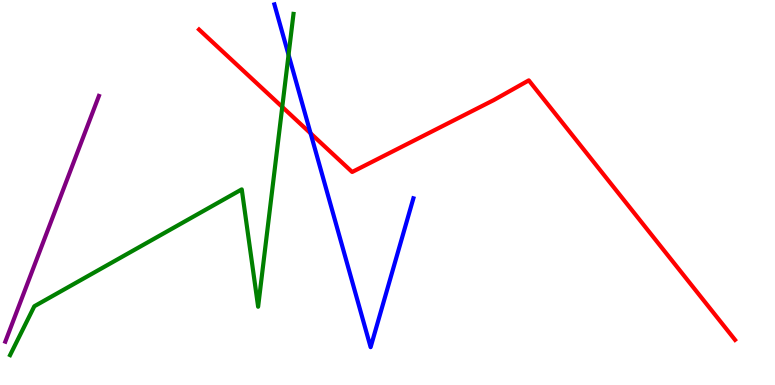[{'lines': ['blue', 'red'], 'intersections': [{'x': 4.01, 'y': 6.54}]}, {'lines': ['green', 'red'], 'intersections': [{'x': 3.64, 'y': 7.22}]}, {'lines': ['purple', 'red'], 'intersections': []}, {'lines': ['blue', 'green'], 'intersections': [{'x': 3.72, 'y': 8.58}]}, {'lines': ['blue', 'purple'], 'intersections': []}, {'lines': ['green', 'purple'], 'intersections': []}]